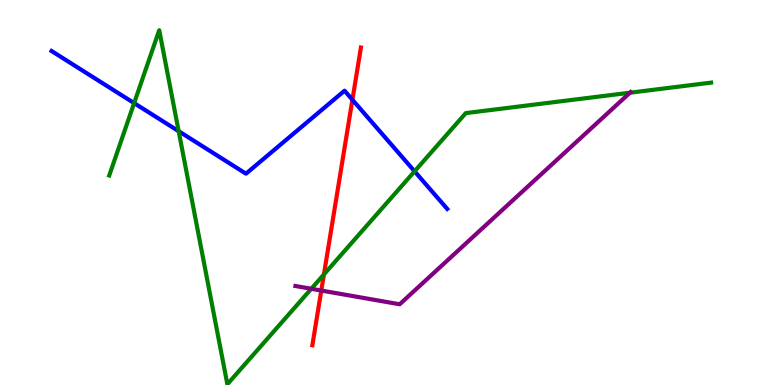[{'lines': ['blue', 'red'], 'intersections': [{'x': 4.55, 'y': 7.41}]}, {'lines': ['green', 'red'], 'intersections': [{'x': 4.18, 'y': 2.87}]}, {'lines': ['purple', 'red'], 'intersections': [{'x': 4.15, 'y': 2.45}]}, {'lines': ['blue', 'green'], 'intersections': [{'x': 1.73, 'y': 7.32}, {'x': 2.31, 'y': 6.59}, {'x': 5.35, 'y': 5.55}]}, {'lines': ['blue', 'purple'], 'intersections': []}, {'lines': ['green', 'purple'], 'intersections': [{'x': 4.02, 'y': 2.5}, {'x': 8.13, 'y': 7.59}]}]